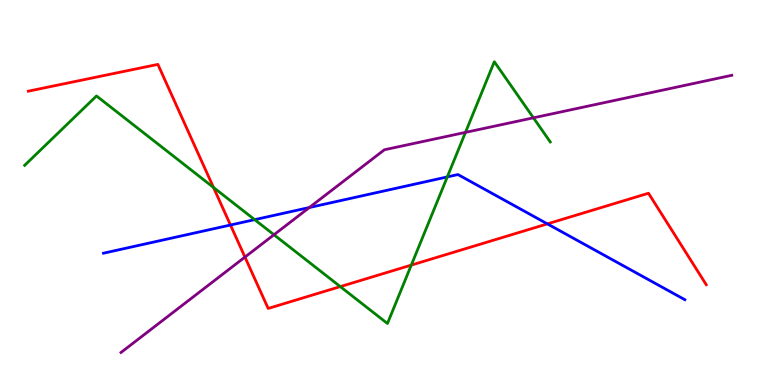[{'lines': ['blue', 'red'], 'intersections': [{'x': 2.97, 'y': 4.16}, {'x': 7.06, 'y': 4.19}]}, {'lines': ['green', 'red'], 'intersections': [{'x': 2.75, 'y': 5.13}, {'x': 4.39, 'y': 2.56}, {'x': 5.31, 'y': 3.11}]}, {'lines': ['purple', 'red'], 'intersections': [{'x': 3.16, 'y': 3.32}]}, {'lines': ['blue', 'green'], 'intersections': [{'x': 3.29, 'y': 4.29}, {'x': 5.77, 'y': 5.4}]}, {'lines': ['blue', 'purple'], 'intersections': [{'x': 3.99, 'y': 4.61}]}, {'lines': ['green', 'purple'], 'intersections': [{'x': 3.54, 'y': 3.9}, {'x': 6.01, 'y': 6.56}, {'x': 6.88, 'y': 6.94}]}]